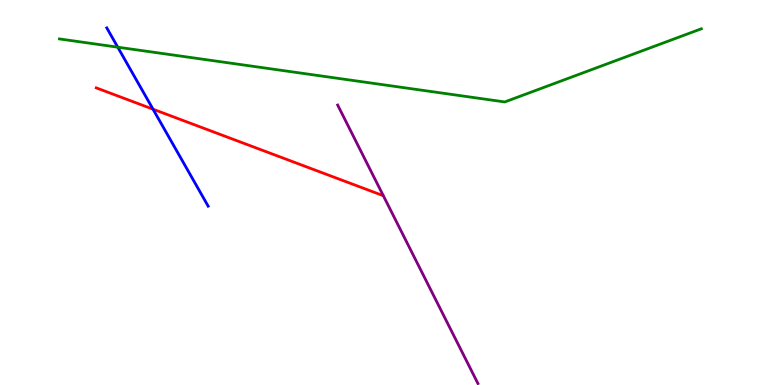[{'lines': ['blue', 'red'], 'intersections': [{'x': 1.97, 'y': 7.16}]}, {'lines': ['green', 'red'], 'intersections': []}, {'lines': ['purple', 'red'], 'intersections': []}, {'lines': ['blue', 'green'], 'intersections': [{'x': 1.52, 'y': 8.77}]}, {'lines': ['blue', 'purple'], 'intersections': []}, {'lines': ['green', 'purple'], 'intersections': []}]